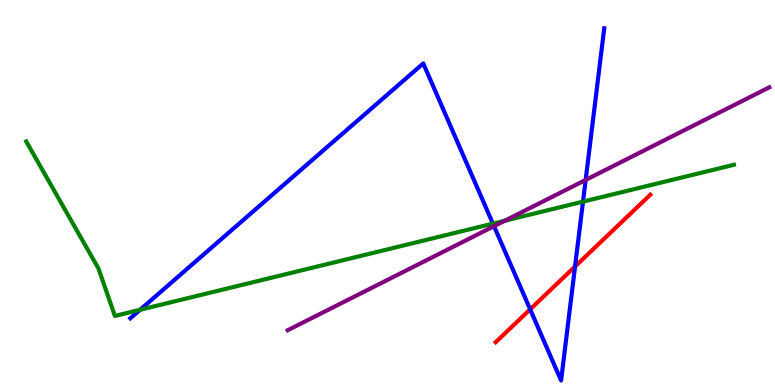[{'lines': ['blue', 'red'], 'intersections': [{'x': 6.84, 'y': 1.97}, {'x': 7.42, 'y': 3.08}]}, {'lines': ['green', 'red'], 'intersections': []}, {'lines': ['purple', 'red'], 'intersections': []}, {'lines': ['blue', 'green'], 'intersections': [{'x': 1.81, 'y': 1.95}, {'x': 6.36, 'y': 4.19}, {'x': 7.52, 'y': 4.76}]}, {'lines': ['blue', 'purple'], 'intersections': [{'x': 6.37, 'y': 4.13}, {'x': 7.56, 'y': 5.33}]}, {'lines': ['green', 'purple'], 'intersections': [{'x': 6.51, 'y': 4.27}]}]